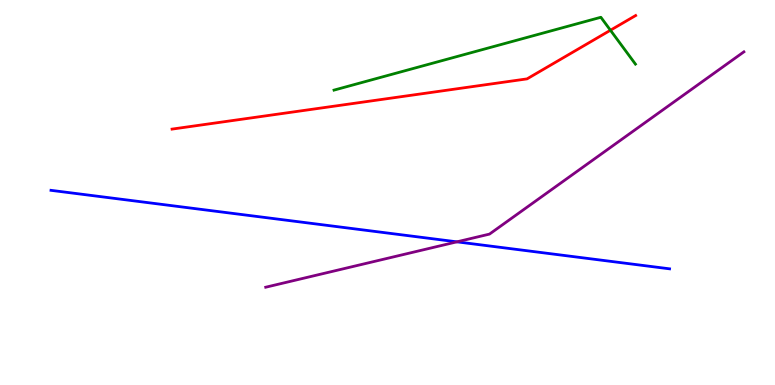[{'lines': ['blue', 'red'], 'intersections': []}, {'lines': ['green', 'red'], 'intersections': [{'x': 7.88, 'y': 9.21}]}, {'lines': ['purple', 'red'], 'intersections': []}, {'lines': ['blue', 'green'], 'intersections': []}, {'lines': ['blue', 'purple'], 'intersections': [{'x': 5.9, 'y': 3.72}]}, {'lines': ['green', 'purple'], 'intersections': []}]